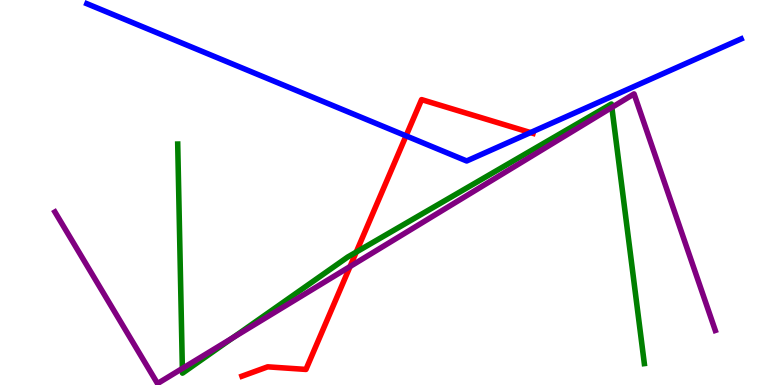[{'lines': ['blue', 'red'], 'intersections': [{'x': 5.24, 'y': 6.47}, {'x': 6.85, 'y': 6.56}]}, {'lines': ['green', 'red'], 'intersections': [{'x': 4.6, 'y': 3.45}]}, {'lines': ['purple', 'red'], 'intersections': [{'x': 4.52, 'y': 3.08}]}, {'lines': ['blue', 'green'], 'intersections': []}, {'lines': ['blue', 'purple'], 'intersections': []}, {'lines': ['green', 'purple'], 'intersections': [{'x': 2.35, 'y': 0.43}, {'x': 3.0, 'y': 1.23}, {'x': 7.89, 'y': 7.21}]}]